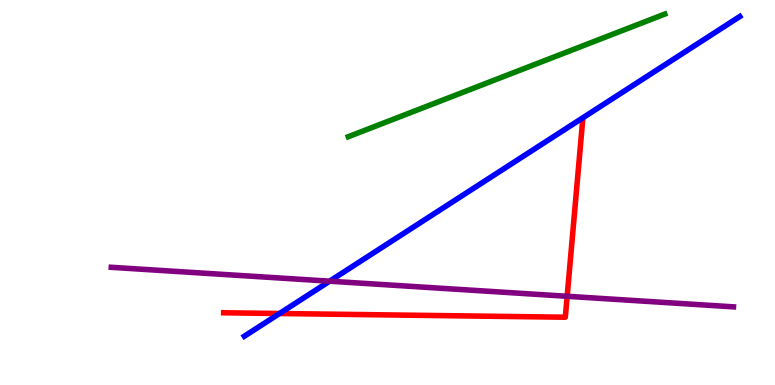[{'lines': ['blue', 'red'], 'intersections': [{'x': 3.61, 'y': 1.86}]}, {'lines': ['green', 'red'], 'intersections': []}, {'lines': ['purple', 'red'], 'intersections': [{'x': 7.32, 'y': 2.3}]}, {'lines': ['blue', 'green'], 'intersections': []}, {'lines': ['blue', 'purple'], 'intersections': [{'x': 4.25, 'y': 2.7}]}, {'lines': ['green', 'purple'], 'intersections': []}]